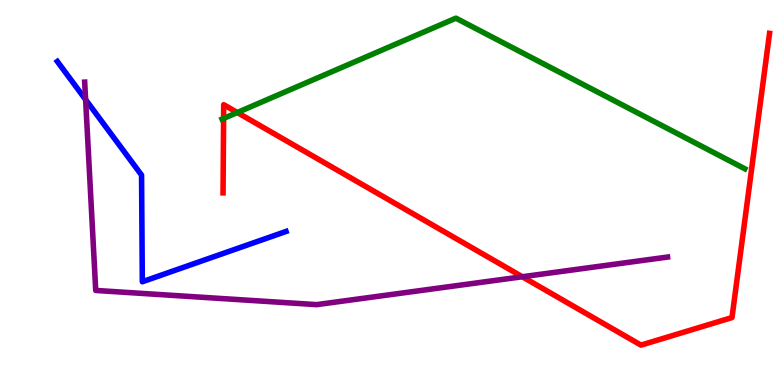[{'lines': ['blue', 'red'], 'intersections': []}, {'lines': ['green', 'red'], 'intersections': [{'x': 2.89, 'y': 6.92}, {'x': 3.06, 'y': 7.08}]}, {'lines': ['purple', 'red'], 'intersections': [{'x': 6.74, 'y': 2.81}]}, {'lines': ['blue', 'green'], 'intersections': []}, {'lines': ['blue', 'purple'], 'intersections': [{'x': 1.1, 'y': 7.41}]}, {'lines': ['green', 'purple'], 'intersections': []}]